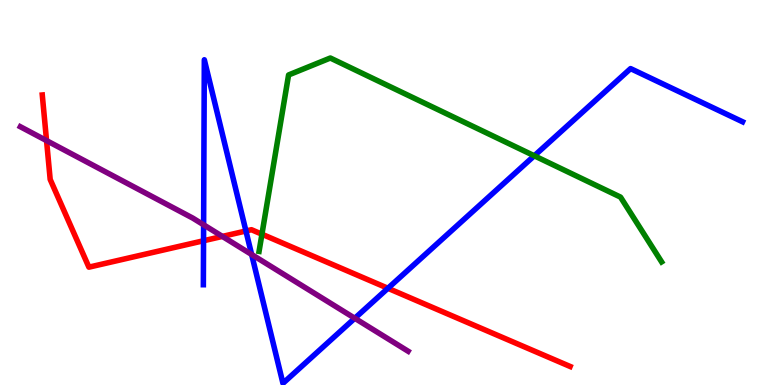[{'lines': ['blue', 'red'], 'intersections': [{'x': 2.63, 'y': 3.75}, {'x': 3.17, 'y': 4.0}, {'x': 5.01, 'y': 2.51}]}, {'lines': ['green', 'red'], 'intersections': [{'x': 3.38, 'y': 3.92}]}, {'lines': ['purple', 'red'], 'intersections': [{'x': 0.601, 'y': 6.35}, {'x': 2.87, 'y': 3.86}]}, {'lines': ['blue', 'green'], 'intersections': [{'x': 6.89, 'y': 5.95}]}, {'lines': ['blue', 'purple'], 'intersections': [{'x': 2.63, 'y': 4.16}, {'x': 3.25, 'y': 3.39}, {'x': 4.58, 'y': 1.73}]}, {'lines': ['green', 'purple'], 'intersections': []}]